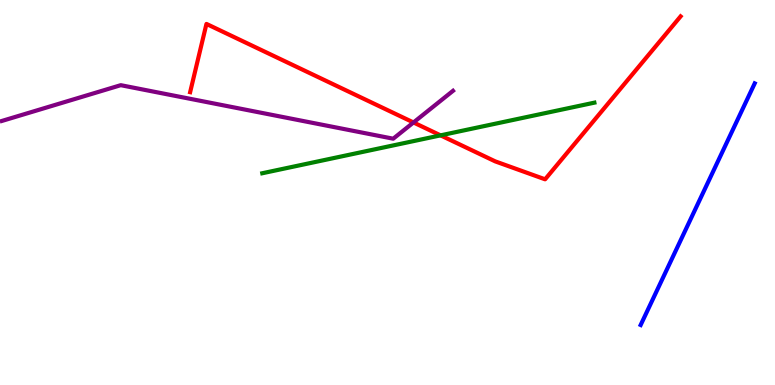[{'lines': ['blue', 'red'], 'intersections': []}, {'lines': ['green', 'red'], 'intersections': [{'x': 5.68, 'y': 6.48}]}, {'lines': ['purple', 'red'], 'intersections': [{'x': 5.34, 'y': 6.82}]}, {'lines': ['blue', 'green'], 'intersections': []}, {'lines': ['blue', 'purple'], 'intersections': []}, {'lines': ['green', 'purple'], 'intersections': []}]